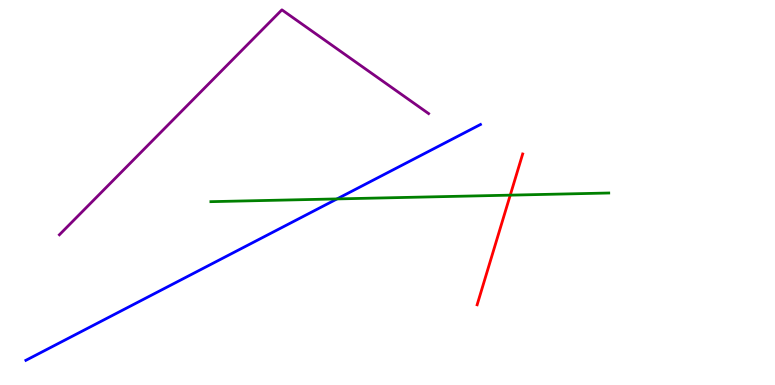[{'lines': ['blue', 'red'], 'intersections': []}, {'lines': ['green', 'red'], 'intersections': [{'x': 6.58, 'y': 4.93}]}, {'lines': ['purple', 'red'], 'intersections': []}, {'lines': ['blue', 'green'], 'intersections': [{'x': 4.35, 'y': 4.83}]}, {'lines': ['blue', 'purple'], 'intersections': []}, {'lines': ['green', 'purple'], 'intersections': []}]